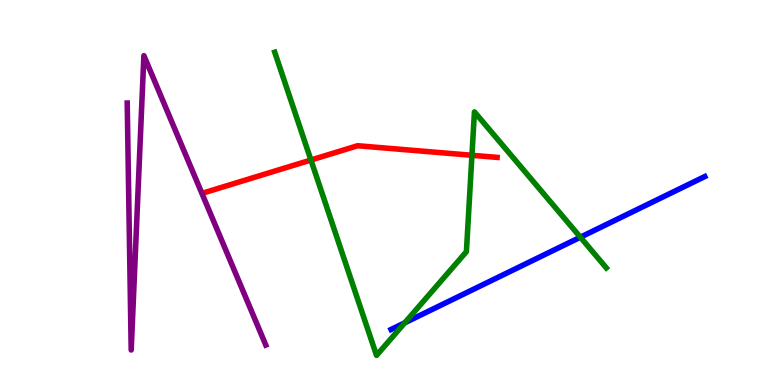[{'lines': ['blue', 'red'], 'intersections': []}, {'lines': ['green', 'red'], 'intersections': [{'x': 4.01, 'y': 5.84}, {'x': 6.09, 'y': 5.97}]}, {'lines': ['purple', 'red'], 'intersections': []}, {'lines': ['blue', 'green'], 'intersections': [{'x': 5.22, 'y': 1.62}, {'x': 7.49, 'y': 3.84}]}, {'lines': ['blue', 'purple'], 'intersections': []}, {'lines': ['green', 'purple'], 'intersections': []}]